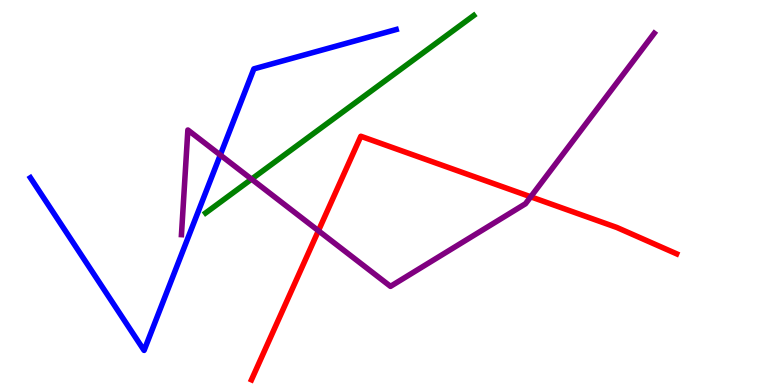[{'lines': ['blue', 'red'], 'intersections': []}, {'lines': ['green', 'red'], 'intersections': []}, {'lines': ['purple', 'red'], 'intersections': [{'x': 4.11, 'y': 4.01}, {'x': 6.85, 'y': 4.89}]}, {'lines': ['blue', 'green'], 'intersections': []}, {'lines': ['blue', 'purple'], 'intersections': [{'x': 2.84, 'y': 5.97}]}, {'lines': ['green', 'purple'], 'intersections': [{'x': 3.25, 'y': 5.35}]}]